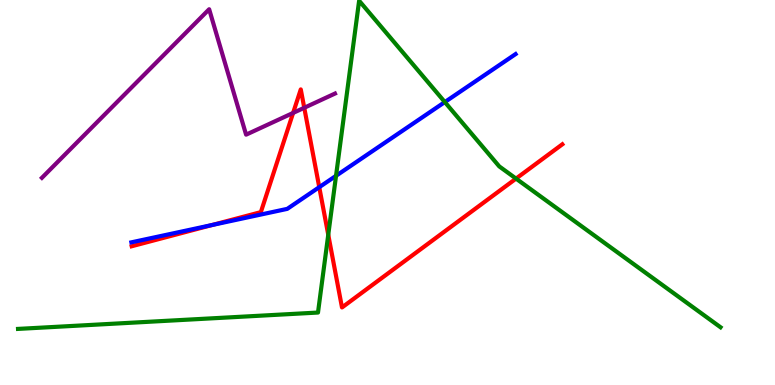[{'lines': ['blue', 'red'], 'intersections': [{'x': 2.74, 'y': 4.16}, {'x': 4.12, 'y': 5.14}]}, {'lines': ['green', 'red'], 'intersections': [{'x': 4.24, 'y': 3.9}, {'x': 6.66, 'y': 5.36}]}, {'lines': ['purple', 'red'], 'intersections': [{'x': 3.78, 'y': 7.07}, {'x': 3.93, 'y': 7.2}]}, {'lines': ['blue', 'green'], 'intersections': [{'x': 4.34, 'y': 5.43}, {'x': 5.74, 'y': 7.35}]}, {'lines': ['blue', 'purple'], 'intersections': []}, {'lines': ['green', 'purple'], 'intersections': []}]